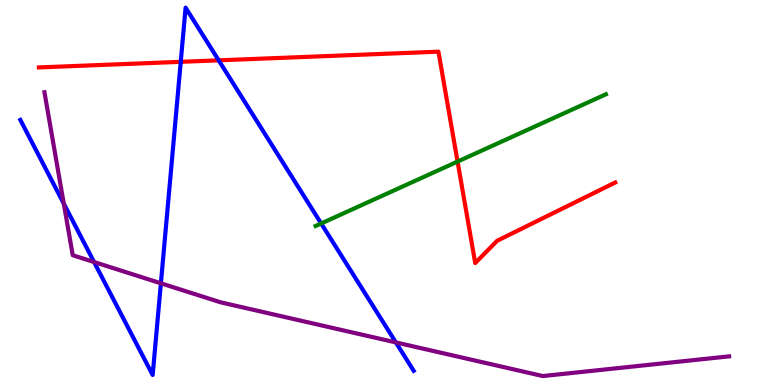[{'lines': ['blue', 'red'], 'intersections': [{'x': 2.33, 'y': 8.39}, {'x': 2.82, 'y': 8.43}]}, {'lines': ['green', 'red'], 'intersections': [{'x': 5.9, 'y': 5.8}]}, {'lines': ['purple', 'red'], 'intersections': []}, {'lines': ['blue', 'green'], 'intersections': [{'x': 4.14, 'y': 4.2}]}, {'lines': ['blue', 'purple'], 'intersections': [{'x': 0.823, 'y': 4.71}, {'x': 1.21, 'y': 3.19}, {'x': 2.08, 'y': 2.64}, {'x': 5.11, 'y': 1.11}]}, {'lines': ['green', 'purple'], 'intersections': []}]